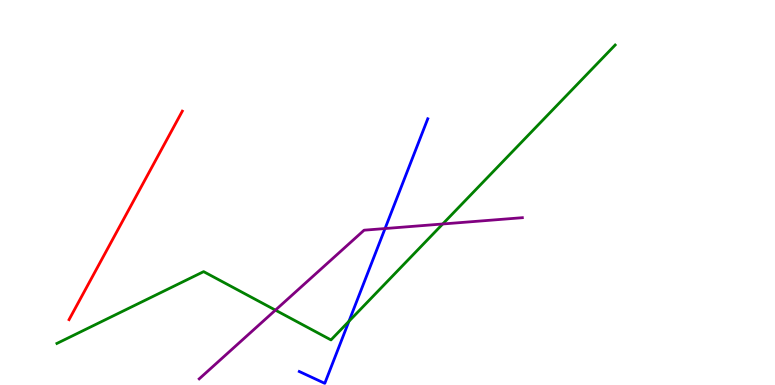[{'lines': ['blue', 'red'], 'intersections': []}, {'lines': ['green', 'red'], 'intersections': []}, {'lines': ['purple', 'red'], 'intersections': []}, {'lines': ['blue', 'green'], 'intersections': [{'x': 4.5, 'y': 1.65}]}, {'lines': ['blue', 'purple'], 'intersections': [{'x': 4.97, 'y': 4.06}]}, {'lines': ['green', 'purple'], 'intersections': [{'x': 3.55, 'y': 1.94}, {'x': 5.71, 'y': 4.18}]}]